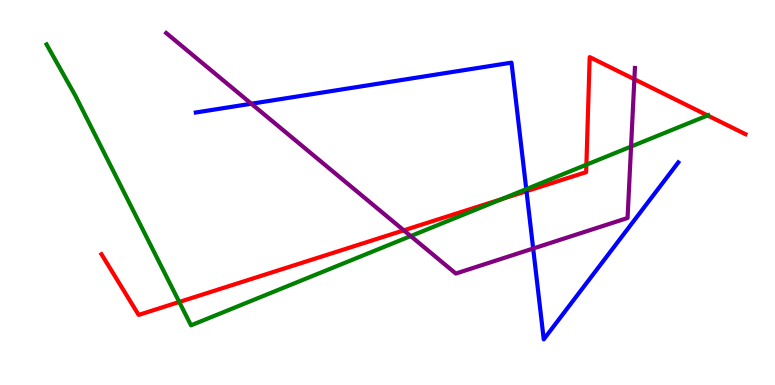[{'lines': ['blue', 'red'], 'intersections': [{'x': 6.79, 'y': 5.03}]}, {'lines': ['green', 'red'], 'intersections': [{'x': 2.31, 'y': 2.16}, {'x': 6.47, 'y': 4.83}, {'x': 7.57, 'y': 5.72}, {'x': 9.13, 'y': 7.0}]}, {'lines': ['purple', 'red'], 'intersections': [{'x': 5.21, 'y': 4.02}, {'x': 8.19, 'y': 7.94}]}, {'lines': ['blue', 'green'], 'intersections': [{'x': 6.79, 'y': 5.09}]}, {'lines': ['blue', 'purple'], 'intersections': [{'x': 3.24, 'y': 7.31}, {'x': 6.88, 'y': 3.54}]}, {'lines': ['green', 'purple'], 'intersections': [{'x': 5.3, 'y': 3.87}, {'x': 8.14, 'y': 6.19}]}]